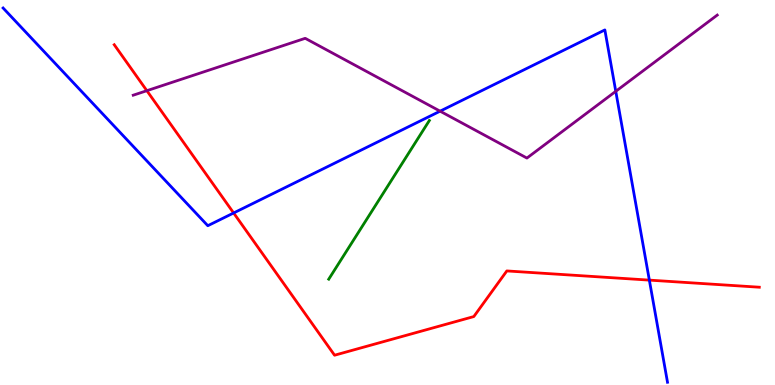[{'lines': ['blue', 'red'], 'intersections': [{'x': 3.01, 'y': 4.47}, {'x': 8.38, 'y': 2.72}]}, {'lines': ['green', 'red'], 'intersections': []}, {'lines': ['purple', 'red'], 'intersections': [{'x': 1.89, 'y': 7.64}]}, {'lines': ['blue', 'green'], 'intersections': []}, {'lines': ['blue', 'purple'], 'intersections': [{'x': 5.68, 'y': 7.11}, {'x': 7.95, 'y': 7.63}]}, {'lines': ['green', 'purple'], 'intersections': []}]